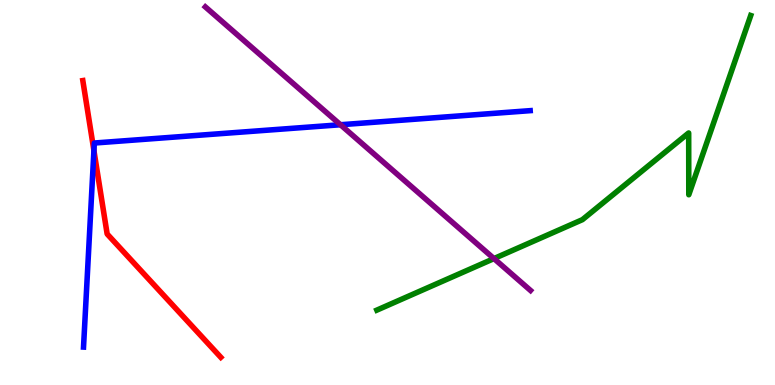[{'lines': ['blue', 'red'], 'intersections': [{'x': 1.21, 'y': 6.09}]}, {'lines': ['green', 'red'], 'intersections': []}, {'lines': ['purple', 'red'], 'intersections': []}, {'lines': ['blue', 'green'], 'intersections': []}, {'lines': ['blue', 'purple'], 'intersections': [{'x': 4.39, 'y': 6.76}]}, {'lines': ['green', 'purple'], 'intersections': [{'x': 6.37, 'y': 3.28}]}]